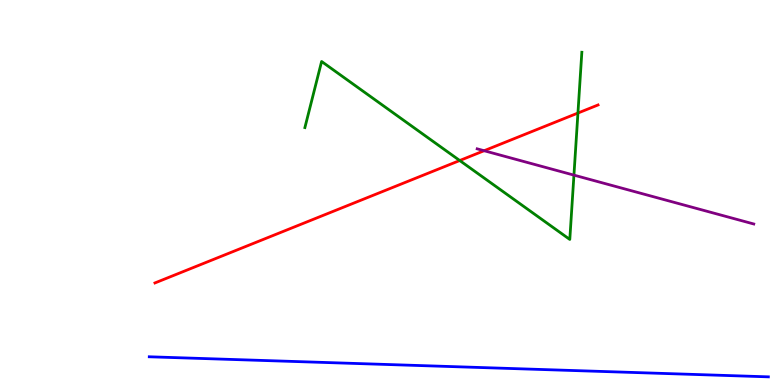[{'lines': ['blue', 'red'], 'intersections': []}, {'lines': ['green', 'red'], 'intersections': [{'x': 5.93, 'y': 5.83}, {'x': 7.46, 'y': 7.06}]}, {'lines': ['purple', 'red'], 'intersections': [{'x': 6.25, 'y': 6.09}]}, {'lines': ['blue', 'green'], 'intersections': []}, {'lines': ['blue', 'purple'], 'intersections': []}, {'lines': ['green', 'purple'], 'intersections': [{'x': 7.41, 'y': 5.45}]}]